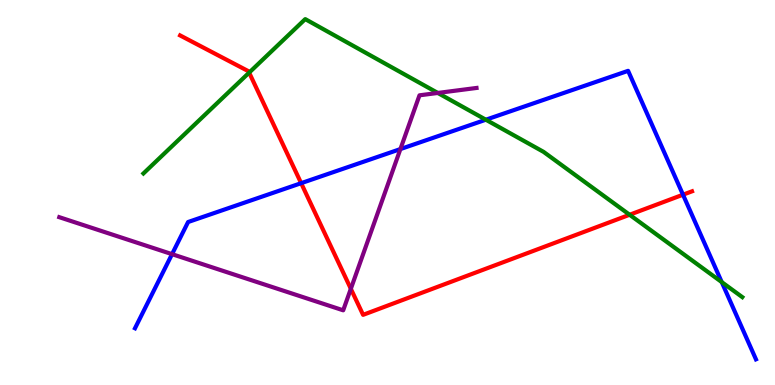[{'lines': ['blue', 'red'], 'intersections': [{'x': 3.89, 'y': 5.24}, {'x': 8.81, 'y': 4.94}]}, {'lines': ['green', 'red'], 'intersections': [{'x': 3.21, 'y': 8.11}, {'x': 8.12, 'y': 4.42}]}, {'lines': ['purple', 'red'], 'intersections': [{'x': 4.53, 'y': 2.5}]}, {'lines': ['blue', 'green'], 'intersections': [{'x': 6.27, 'y': 6.89}, {'x': 9.31, 'y': 2.67}]}, {'lines': ['blue', 'purple'], 'intersections': [{'x': 2.22, 'y': 3.4}, {'x': 5.17, 'y': 6.13}]}, {'lines': ['green', 'purple'], 'intersections': [{'x': 5.65, 'y': 7.59}]}]